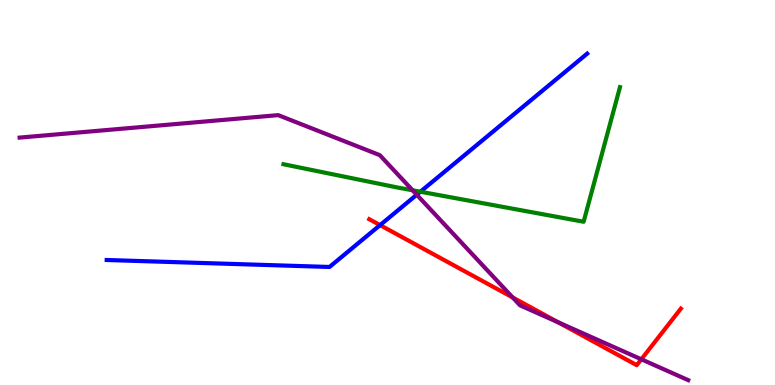[{'lines': ['blue', 'red'], 'intersections': [{'x': 4.9, 'y': 4.15}]}, {'lines': ['green', 'red'], 'intersections': []}, {'lines': ['purple', 'red'], 'intersections': [{'x': 6.62, 'y': 2.27}, {'x': 7.2, 'y': 1.63}, {'x': 8.28, 'y': 0.668}]}, {'lines': ['blue', 'green'], 'intersections': [{'x': 5.42, 'y': 5.02}]}, {'lines': ['blue', 'purple'], 'intersections': [{'x': 5.38, 'y': 4.94}]}, {'lines': ['green', 'purple'], 'intersections': [{'x': 5.32, 'y': 5.06}]}]